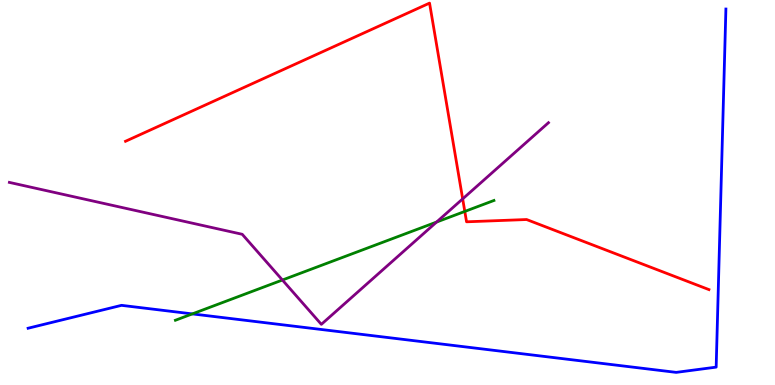[{'lines': ['blue', 'red'], 'intersections': []}, {'lines': ['green', 'red'], 'intersections': [{'x': 6.0, 'y': 4.51}]}, {'lines': ['purple', 'red'], 'intersections': [{'x': 5.97, 'y': 4.83}]}, {'lines': ['blue', 'green'], 'intersections': [{'x': 2.48, 'y': 1.85}]}, {'lines': ['blue', 'purple'], 'intersections': []}, {'lines': ['green', 'purple'], 'intersections': [{'x': 3.64, 'y': 2.73}, {'x': 5.63, 'y': 4.23}]}]